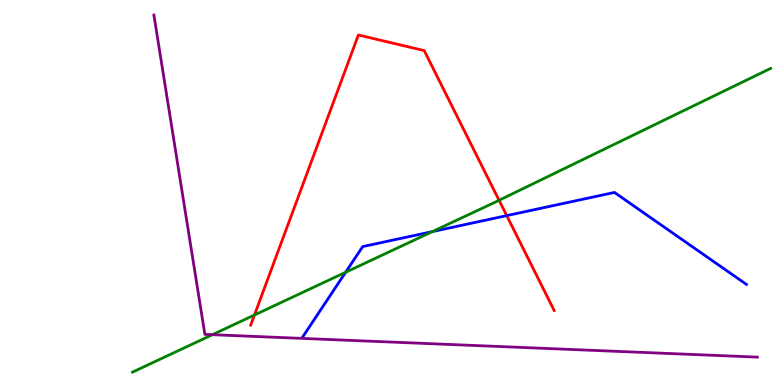[{'lines': ['blue', 'red'], 'intersections': [{'x': 6.54, 'y': 4.4}]}, {'lines': ['green', 'red'], 'intersections': [{'x': 3.28, 'y': 1.82}, {'x': 6.44, 'y': 4.8}]}, {'lines': ['purple', 'red'], 'intersections': []}, {'lines': ['blue', 'green'], 'intersections': [{'x': 4.46, 'y': 2.93}, {'x': 5.58, 'y': 3.98}]}, {'lines': ['blue', 'purple'], 'intersections': []}, {'lines': ['green', 'purple'], 'intersections': [{'x': 2.74, 'y': 1.31}]}]